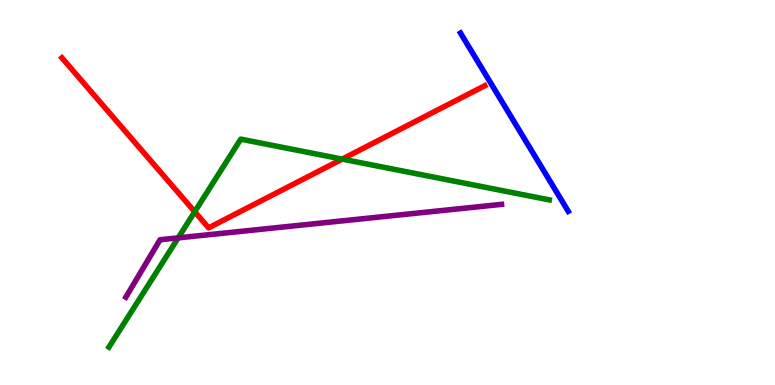[{'lines': ['blue', 'red'], 'intersections': []}, {'lines': ['green', 'red'], 'intersections': [{'x': 2.51, 'y': 4.5}, {'x': 4.42, 'y': 5.87}]}, {'lines': ['purple', 'red'], 'intersections': []}, {'lines': ['blue', 'green'], 'intersections': []}, {'lines': ['blue', 'purple'], 'intersections': []}, {'lines': ['green', 'purple'], 'intersections': [{'x': 2.3, 'y': 3.82}]}]